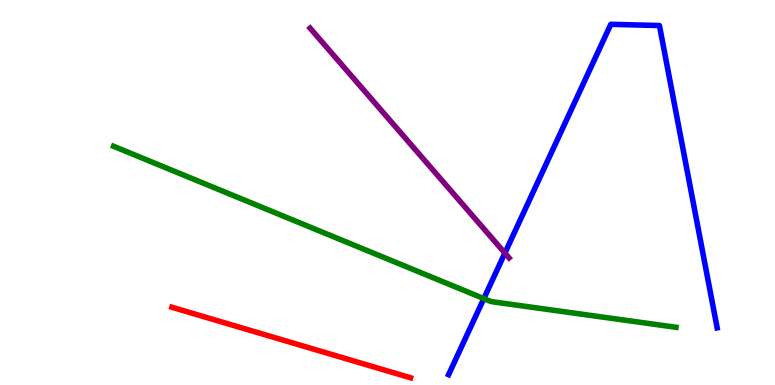[{'lines': ['blue', 'red'], 'intersections': []}, {'lines': ['green', 'red'], 'intersections': []}, {'lines': ['purple', 'red'], 'intersections': []}, {'lines': ['blue', 'green'], 'intersections': [{'x': 6.24, 'y': 2.24}]}, {'lines': ['blue', 'purple'], 'intersections': [{'x': 6.51, 'y': 3.43}]}, {'lines': ['green', 'purple'], 'intersections': []}]